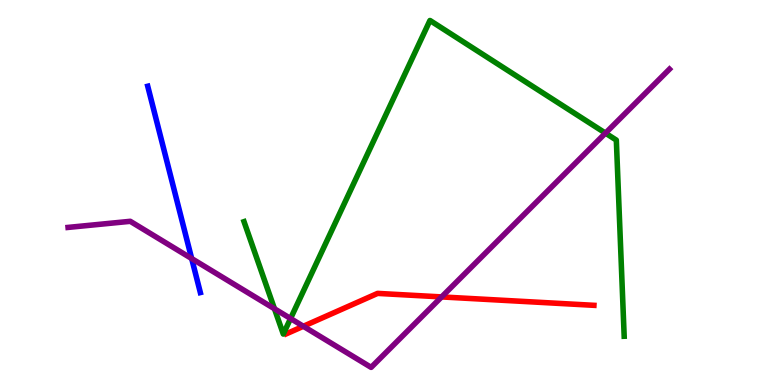[{'lines': ['blue', 'red'], 'intersections': []}, {'lines': ['green', 'red'], 'intersections': []}, {'lines': ['purple', 'red'], 'intersections': [{'x': 3.91, 'y': 1.53}, {'x': 5.7, 'y': 2.29}]}, {'lines': ['blue', 'green'], 'intersections': []}, {'lines': ['blue', 'purple'], 'intersections': [{'x': 2.47, 'y': 3.28}]}, {'lines': ['green', 'purple'], 'intersections': [{'x': 3.54, 'y': 1.98}, {'x': 3.75, 'y': 1.73}, {'x': 7.81, 'y': 6.54}]}]